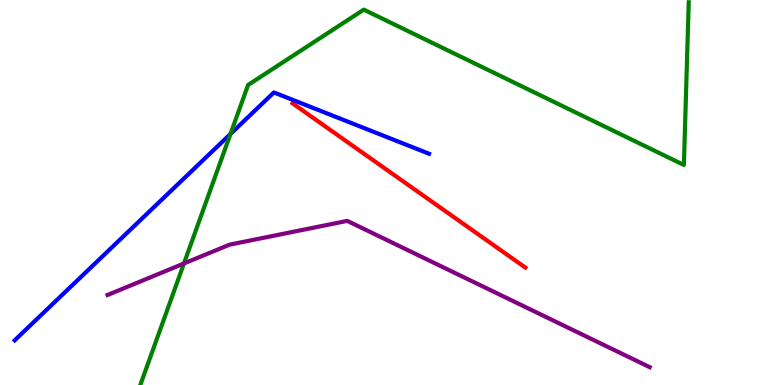[{'lines': ['blue', 'red'], 'intersections': []}, {'lines': ['green', 'red'], 'intersections': []}, {'lines': ['purple', 'red'], 'intersections': []}, {'lines': ['blue', 'green'], 'intersections': [{'x': 2.97, 'y': 6.52}]}, {'lines': ['blue', 'purple'], 'intersections': []}, {'lines': ['green', 'purple'], 'intersections': [{'x': 2.37, 'y': 3.16}]}]